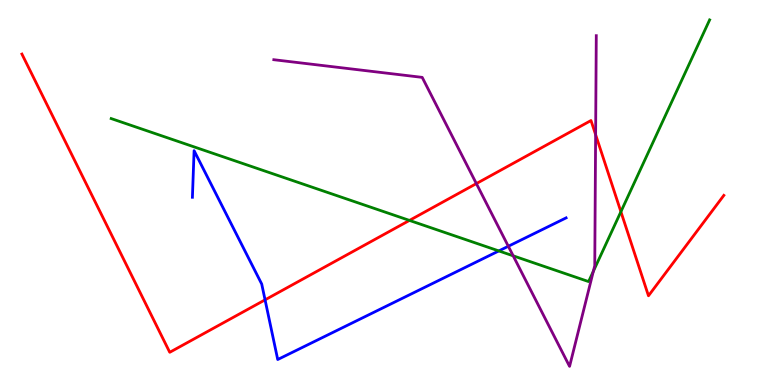[{'lines': ['blue', 'red'], 'intersections': [{'x': 3.42, 'y': 2.21}]}, {'lines': ['green', 'red'], 'intersections': [{'x': 5.28, 'y': 4.28}, {'x': 8.01, 'y': 4.5}]}, {'lines': ['purple', 'red'], 'intersections': [{'x': 6.15, 'y': 5.23}, {'x': 7.69, 'y': 6.5}]}, {'lines': ['blue', 'green'], 'intersections': [{'x': 6.44, 'y': 3.48}]}, {'lines': ['blue', 'purple'], 'intersections': [{'x': 6.56, 'y': 3.6}]}, {'lines': ['green', 'purple'], 'intersections': [{'x': 6.62, 'y': 3.36}, {'x': 7.66, 'y': 2.95}]}]